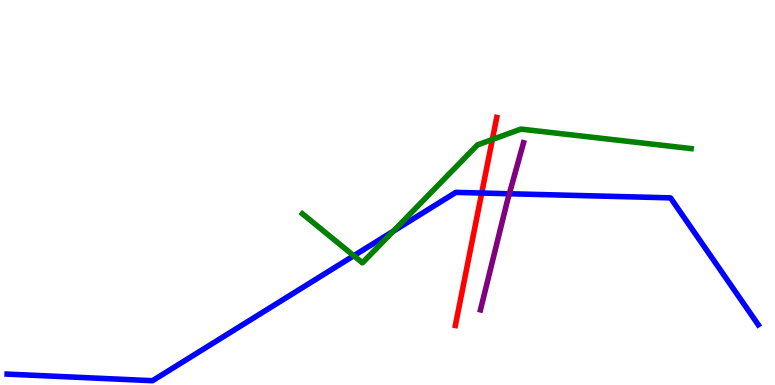[{'lines': ['blue', 'red'], 'intersections': [{'x': 6.22, 'y': 4.99}]}, {'lines': ['green', 'red'], 'intersections': [{'x': 6.35, 'y': 6.38}]}, {'lines': ['purple', 'red'], 'intersections': []}, {'lines': ['blue', 'green'], 'intersections': [{'x': 4.56, 'y': 3.36}, {'x': 5.07, 'y': 3.99}]}, {'lines': ['blue', 'purple'], 'intersections': [{'x': 6.57, 'y': 4.97}]}, {'lines': ['green', 'purple'], 'intersections': []}]